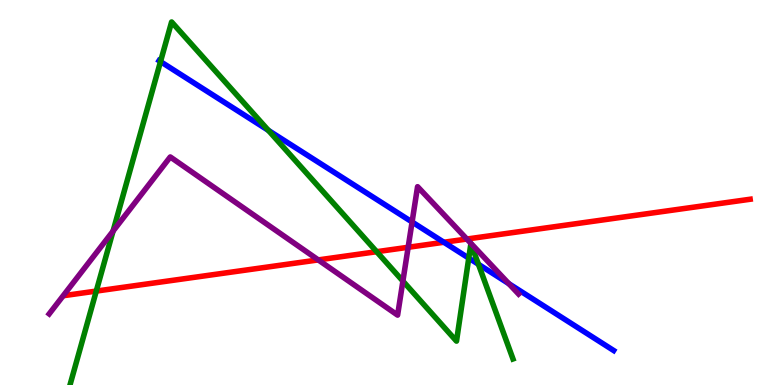[{'lines': ['blue', 'red'], 'intersections': [{'x': 5.73, 'y': 3.71}]}, {'lines': ['green', 'red'], 'intersections': [{'x': 1.24, 'y': 2.44}, {'x': 4.86, 'y': 3.46}]}, {'lines': ['purple', 'red'], 'intersections': [{'x': 4.11, 'y': 3.25}, {'x': 5.27, 'y': 3.58}, {'x': 6.02, 'y': 3.79}]}, {'lines': ['blue', 'green'], 'intersections': [{'x': 2.07, 'y': 8.4}, {'x': 3.46, 'y': 6.61}, {'x': 6.05, 'y': 3.3}, {'x': 6.17, 'y': 3.14}]}, {'lines': ['blue', 'purple'], 'intersections': [{'x': 5.32, 'y': 4.23}, {'x': 6.57, 'y': 2.63}]}, {'lines': ['green', 'purple'], 'intersections': [{'x': 1.46, 'y': 4.0}, {'x': 5.2, 'y': 2.7}]}]